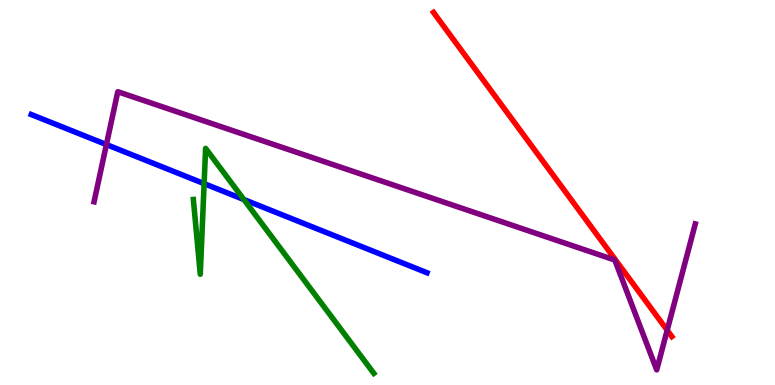[{'lines': ['blue', 'red'], 'intersections': []}, {'lines': ['green', 'red'], 'intersections': []}, {'lines': ['purple', 'red'], 'intersections': [{'x': 8.61, 'y': 1.42}]}, {'lines': ['blue', 'green'], 'intersections': [{'x': 2.63, 'y': 5.23}, {'x': 3.15, 'y': 4.82}]}, {'lines': ['blue', 'purple'], 'intersections': [{'x': 1.37, 'y': 6.24}]}, {'lines': ['green', 'purple'], 'intersections': []}]